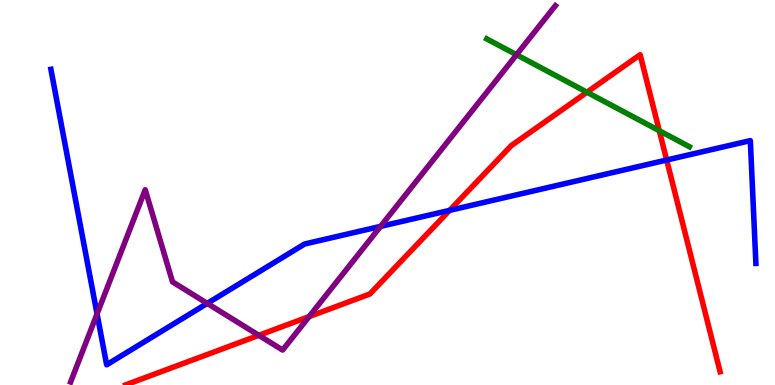[{'lines': ['blue', 'red'], 'intersections': [{'x': 5.8, 'y': 4.54}, {'x': 8.6, 'y': 5.84}]}, {'lines': ['green', 'red'], 'intersections': [{'x': 7.57, 'y': 7.6}, {'x': 8.51, 'y': 6.61}]}, {'lines': ['purple', 'red'], 'intersections': [{'x': 3.34, 'y': 1.29}, {'x': 3.99, 'y': 1.78}]}, {'lines': ['blue', 'green'], 'intersections': []}, {'lines': ['blue', 'purple'], 'intersections': [{'x': 1.25, 'y': 1.85}, {'x': 2.67, 'y': 2.12}, {'x': 4.91, 'y': 4.12}]}, {'lines': ['green', 'purple'], 'intersections': [{'x': 6.66, 'y': 8.58}]}]